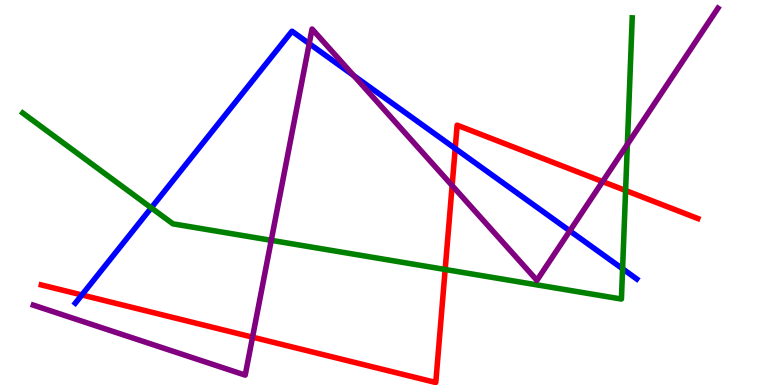[{'lines': ['blue', 'red'], 'intersections': [{'x': 1.06, 'y': 2.34}, {'x': 5.87, 'y': 6.14}]}, {'lines': ['green', 'red'], 'intersections': [{'x': 5.74, 'y': 3.0}, {'x': 8.07, 'y': 5.05}]}, {'lines': ['purple', 'red'], 'intersections': [{'x': 3.26, 'y': 1.24}, {'x': 5.83, 'y': 5.18}, {'x': 7.78, 'y': 5.28}]}, {'lines': ['blue', 'green'], 'intersections': [{'x': 1.95, 'y': 4.6}, {'x': 8.03, 'y': 3.02}]}, {'lines': ['blue', 'purple'], 'intersections': [{'x': 3.99, 'y': 8.87}, {'x': 4.56, 'y': 8.04}, {'x': 7.35, 'y': 4.0}]}, {'lines': ['green', 'purple'], 'intersections': [{'x': 3.5, 'y': 3.76}, {'x': 8.1, 'y': 6.25}]}]